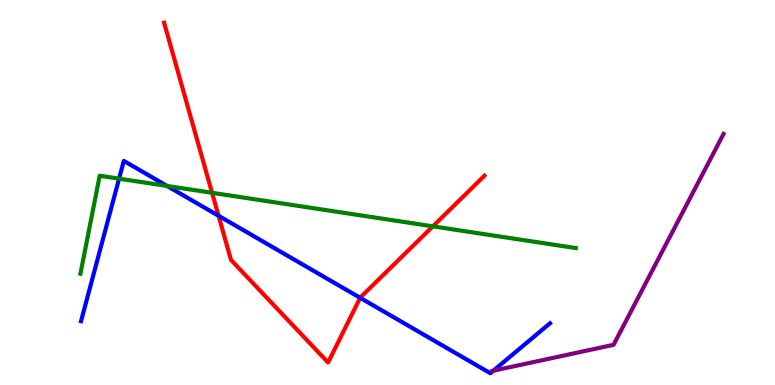[{'lines': ['blue', 'red'], 'intersections': [{'x': 2.82, 'y': 4.4}, {'x': 4.65, 'y': 2.26}]}, {'lines': ['green', 'red'], 'intersections': [{'x': 2.74, 'y': 4.99}, {'x': 5.59, 'y': 4.12}]}, {'lines': ['purple', 'red'], 'intersections': []}, {'lines': ['blue', 'green'], 'intersections': [{'x': 1.54, 'y': 5.36}, {'x': 2.16, 'y': 5.17}]}, {'lines': ['blue', 'purple'], 'intersections': [{'x': 6.37, 'y': 0.37}]}, {'lines': ['green', 'purple'], 'intersections': []}]